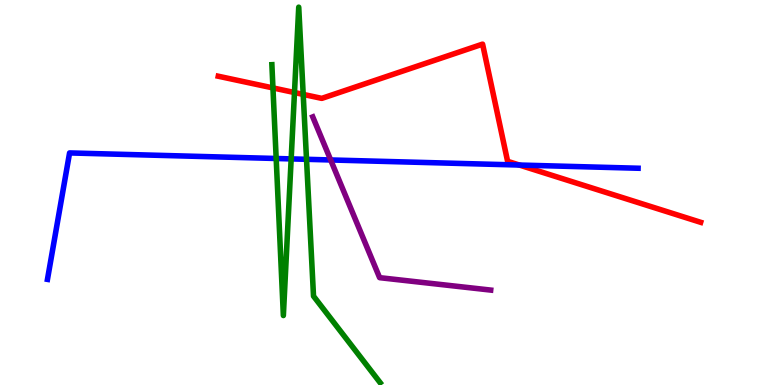[{'lines': ['blue', 'red'], 'intersections': [{'x': 6.7, 'y': 5.71}]}, {'lines': ['green', 'red'], 'intersections': [{'x': 3.52, 'y': 7.72}, {'x': 3.8, 'y': 7.6}, {'x': 3.91, 'y': 7.55}]}, {'lines': ['purple', 'red'], 'intersections': []}, {'lines': ['blue', 'green'], 'intersections': [{'x': 3.56, 'y': 5.88}, {'x': 3.76, 'y': 5.87}, {'x': 3.96, 'y': 5.86}]}, {'lines': ['blue', 'purple'], 'intersections': [{'x': 4.27, 'y': 5.85}]}, {'lines': ['green', 'purple'], 'intersections': []}]